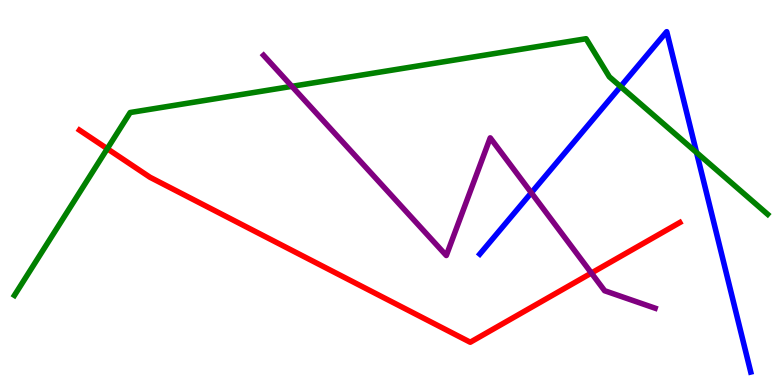[{'lines': ['blue', 'red'], 'intersections': []}, {'lines': ['green', 'red'], 'intersections': [{'x': 1.38, 'y': 6.14}]}, {'lines': ['purple', 'red'], 'intersections': [{'x': 7.63, 'y': 2.91}]}, {'lines': ['blue', 'green'], 'intersections': [{'x': 8.01, 'y': 7.75}, {'x': 8.99, 'y': 6.04}]}, {'lines': ['blue', 'purple'], 'intersections': [{'x': 6.86, 'y': 4.99}]}, {'lines': ['green', 'purple'], 'intersections': [{'x': 3.77, 'y': 7.76}]}]